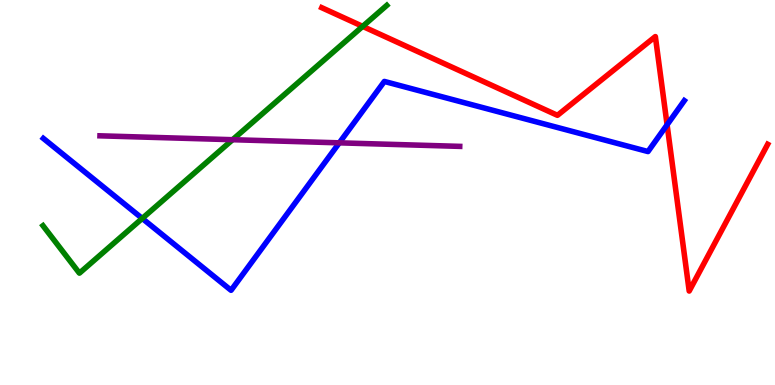[{'lines': ['blue', 'red'], 'intersections': [{'x': 8.61, 'y': 6.76}]}, {'lines': ['green', 'red'], 'intersections': [{'x': 4.68, 'y': 9.31}]}, {'lines': ['purple', 'red'], 'intersections': []}, {'lines': ['blue', 'green'], 'intersections': [{'x': 1.84, 'y': 4.33}]}, {'lines': ['blue', 'purple'], 'intersections': [{'x': 4.38, 'y': 6.29}]}, {'lines': ['green', 'purple'], 'intersections': [{'x': 3.0, 'y': 6.37}]}]